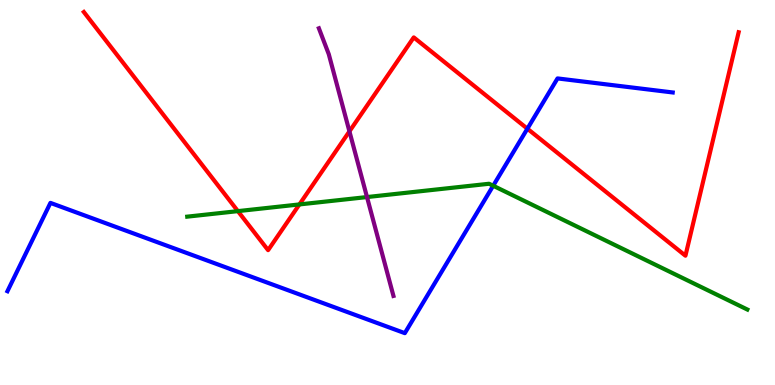[{'lines': ['blue', 'red'], 'intersections': [{'x': 6.8, 'y': 6.66}]}, {'lines': ['green', 'red'], 'intersections': [{'x': 3.07, 'y': 4.52}, {'x': 3.86, 'y': 4.69}]}, {'lines': ['purple', 'red'], 'intersections': [{'x': 4.51, 'y': 6.59}]}, {'lines': ['blue', 'green'], 'intersections': [{'x': 6.36, 'y': 5.18}]}, {'lines': ['blue', 'purple'], 'intersections': []}, {'lines': ['green', 'purple'], 'intersections': [{'x': 4.74, 'y': 4.88}]}]